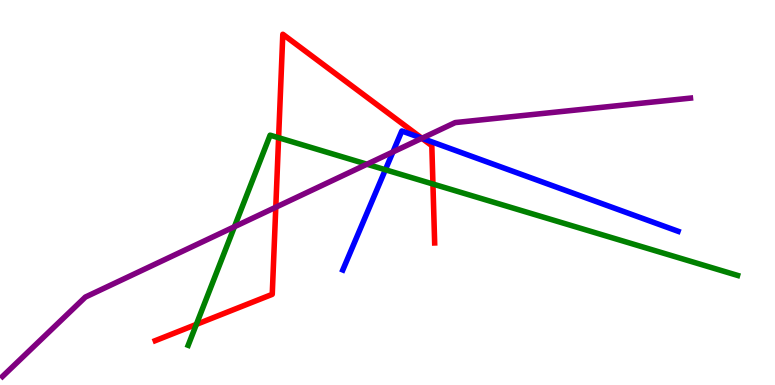[{'lines': ['blue', 'red'], 'intersections': [{'x': 5.44, 'y': 6.41}]}, {'lines': ['green', 'red'], 'intersections': [{'x': 2.53, 'y': 1.57}, {'x': 3.59, 'y': 6.42}, {'x': 5.59, 'y': 5.22}]}, {'lines': ['purple', 'red'], 'intersections': [{'x': 3.56, 'y': 4.62}, {'x': 5.44, 'y': 6.41}]}, {'lines': ['blue', 'green'], 'intersections': [{'x': 4.97, 'y': 5.59}]}, {'lines': ['blue', 'purple'], 'intersections': [{'x': 5.07, 'y': 6.05}, {'x': 5.44, 'y': 6.41}]}, {'lines': ['green', 'purple'], 'intersections': [{'x': 3.02, 'y': 4.11}, {'x': 4.73, 'y': 5.73}]}]